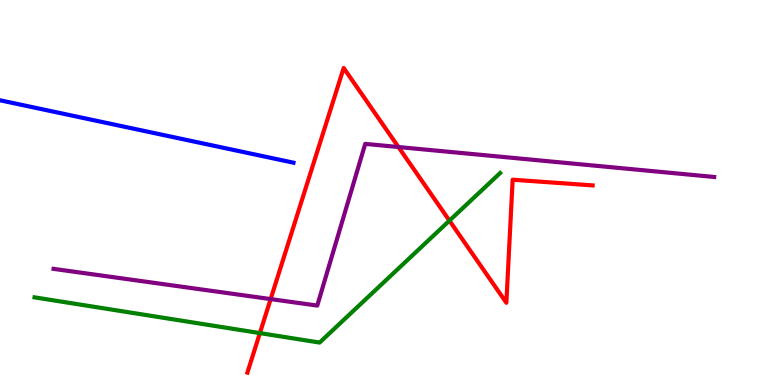[{'lines': ['blue', 'red'], 'intersections': []}, {'lines': ['green', 'red'], 'intersections': [{'x': 3.35, 'y': 1.35}, {'x': 5.8, 'y': 4.27}]}, {'lines': ['purple', 'red'], 'intersections': [{'x': 3.49, 'y': 2.23}, {'x': 5.14, 'y': 6.18}]}, {'lines': ['blue', 'green'], 'intersections': []}, {'lines': ['blue', 'purple'], 'intersections': []}, {'lines': ['green', 'purple'], 'intersections': []}]